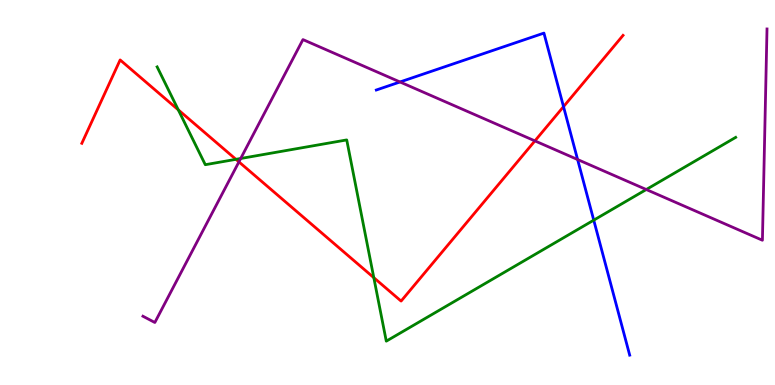[{'lines': ['blue', 'red'], 'intersections': [{'x': 7.27, 'y': 7.23}]}, {'lines': ['green', 'red'], 'intersections': [{'x': 2.3, 'y': 7.15}, {'x': 3.04, 'y': 5.86}, {'x': 4.82, 'y': 2.79}]}, {'lines': ['purple', 'red'], 'intersections': [{'x': 3.08, 'y': 5.8}, {'x': 6.9, 'y': 6.34}]}, {'lines': ['blue', 'green'], 'intersections': [{'x': 7.66, 'y': 4.28}]}, {'lines': ['blue', 'purple'], 'intersections': [{'x': 5.16, 'y': 7.87}, {'x': 7.45, 'y': 5.86}]}, {'lines': ['green', 'purple'], 'intersections': [{'x': 3.11, 'y': 5.88}, {'x': 8.34, 'y': 5.08}]}]